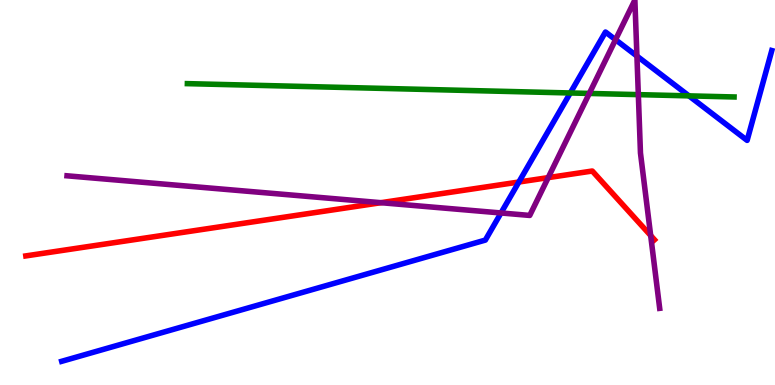[{'lines': ['blue', 'red'], 'intersections': [{'x': 6.7, 'y': 5.27}]}, {'lines': ['green', 'red'], 'intersections': []}, {'lines': ['purple', 'red'], 'intersections': [{'x': 4.92, 'y': 4.74}, {'x': 7.07, 'y': 5.39}, {'x': 8.4, 'y': 3.88}]}, {'lines': ['blue', 'green'], 'intersections': [{'x': 7.36, 'y': 7.59}, {'x': 8.89, 'y': 7.51}]}, {'lines': ['blue', 'purple'], 'intersections': [{'x': 6.46, 'y': 4.47}, {'x': 7.94, 'y': 8.97}, {'x': 8.22, 'y': 8.54}]}, {'lines': ['green', 'purple'], 'intersections': [{'x': 7.6, 'y': 7.57}, {'x': 8.24, 'y': 7.54}]}]